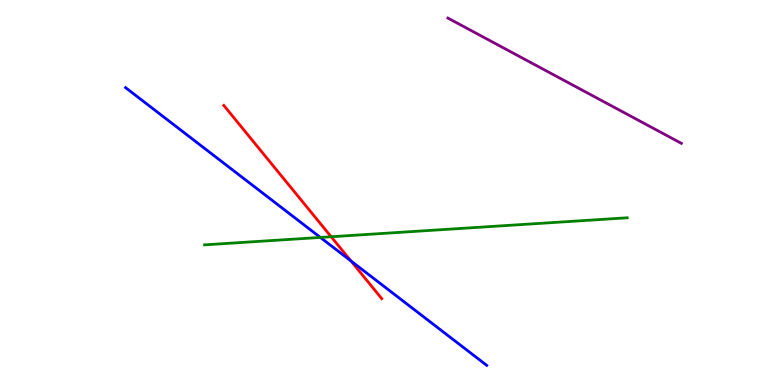[{'lines': ['blue', 'red'], 'intersections': [{'x': 4.53, 'y': 3.22}]}, {'lines': ['green', 'red'], 'intersections': [{'x': 4.27, 'y': 3.85}]}, {'lines': ['purple', 'red'], 'intersections': []}, {'lines': ['blue', 'green'], 'intersections': [{'x': 4.13, 'y': 3.83}]}, {'lines': ['blue', 'purple'], 'intersections': []}, {'lines': ['green', 'purple'], 'intersections': []}]